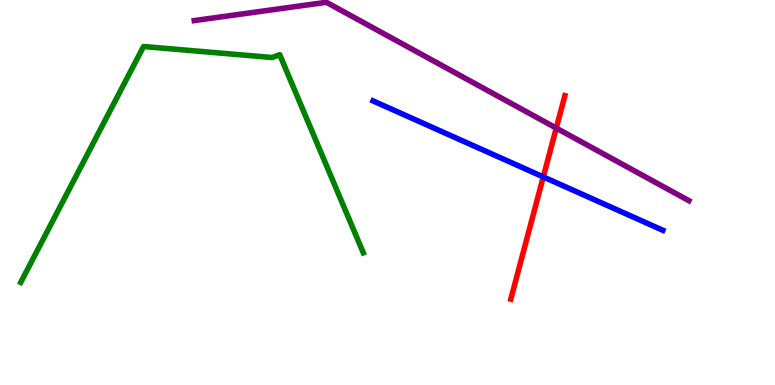[{'lines': ['blue', 'red'], 'intersections': [{'x': 7.01, 'y': 5.41}]}, {'lines': ['green', 'red'], 'intersections': []}, {'lines': ['purple', 'red'], 'intersections': [{'x': 7.18, 'y': 6.67}]}, {'lines': ['blue', 'green'], 'intersections': []}, {'lines': ['blue', 'purple'], 'intersections': []}, {'lines': ['green', 'purple'], 'intersections': []}]